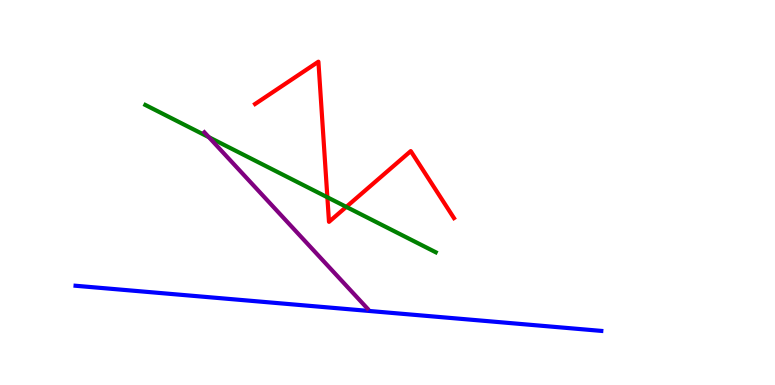[{'lines': ['blue', 'red'], 'intersections': []}, {'lines': ['green', 'red'], 'intersections': [{'x': 4.22, 'y': 4.88}, {'x': 4.47, 'y': 4.63}]}, {'lines': ['purple', 'red'], 'intersections': []}, {'lines': ['blue', 'green'], 'intersections': []}, {'lines': ['blue', 'purple'], 'intersections': []}, {'lines': ['green', 'purple'], 'intersections': [{'x': 2.69, 'y': 6.44}]}]